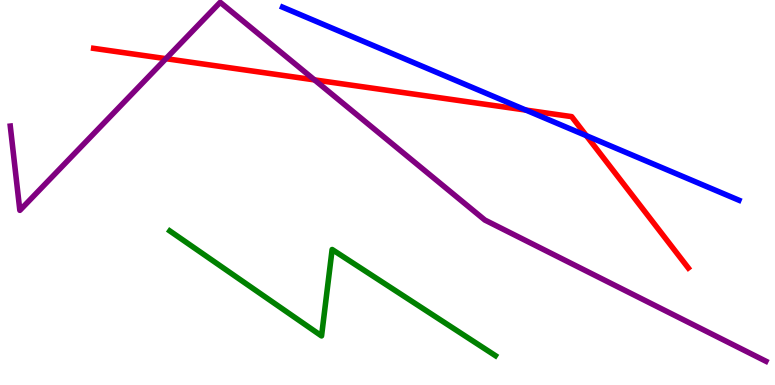[{'lines': ['blue', 'red'], 'intersections': [{'x': 6.79, 'y': 7.14}, {'x': 7.57, 'y': 6.48}]}, {'lines': ['green', 'red'], 'intersections': []}, {'lines': ['purple', 'red'], 'intersections': [{'x': 2.14, 'y': 8.48}, {'x': 4.06, 'y': 7.92}]}, {'lines': ['blue', 'green'], 'intersections': []}, {'lines': ['blue', 'purple'], 'intersections': []}, {'lines': ['green', 'purple'], 'intersections': []}]